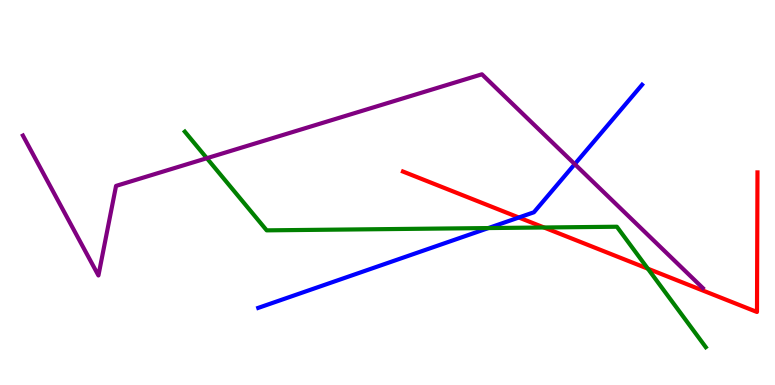[{'lines': ['blue', 'red'], 'intersections': [{'x': 6.69, 'y': 4.35}]}, {'lines': ['green', 'red'], 'intersections': [{'x': 7.02, 'y': 4.09}, {'x': 8.36, 'y': 3.02}]}, {'lines': ['purple', 'red'], 'intersections': []}, {'lines': ['blue', 'green'], 'intersections': [{'x': 6.3, 'y': 4.08}]}, {'lines': ['blue', 'purple'], 'intersections': [{'x': 7.42, 'y': 5.74}]}, {'lines': ['green', 'purple'], 'intersections': [{'x': 2.67, 'y': 5.89}]}]